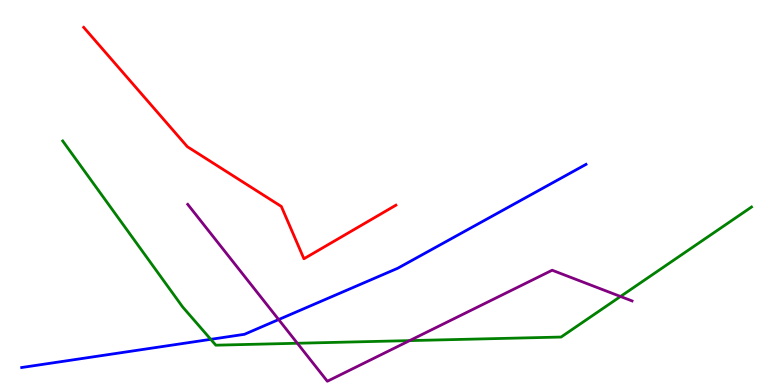[{'lines': ['blue', 'red'], 'intersections': []}, {'lines': ['green', 'red'], 'intersections': []}, {'lines': ['purple', 'red'], 'intersections': []}, {'lines': ['blue', 'green'], 'intersections': [{'x': 2.72, 'y': 1.19}]}, {'lines': ['blue', 'purple'], 'intersections': [{'x': 3.6, 'y': 1.7}]}, {'lines': ['green', 'purple'], 'intersections': [{'x': 3.84, 'y': 1.08}, {'x': 5.29, 'y': 1.15}, {'x': 8.01, 'y': 2.3}]}]